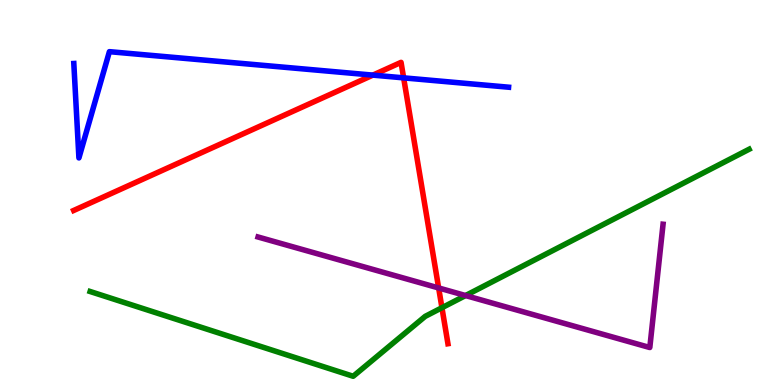[{'lines': ['blue', 'red'], 'intersections': [{'x': 4.81, 'y': 8.05}, {'x': 5.21, 'y': 7.98}]}, {'lines': ['green', 'red'], 'intersections': [{'x': 5.7, 'y': 2.01}]}, {'lines': ['purple', 'red'], 'intersections': [{'x': 5.66, 'y': 2.52}]}, {'lines': ['blue', 'green'], 'intersections': []}, {'lines': ['blue', 'purple'], 'intersections': []}, {'lines': ['green', 'purple'], 'intersections': [{'x': 6.01, 'y': 2.32}]}]